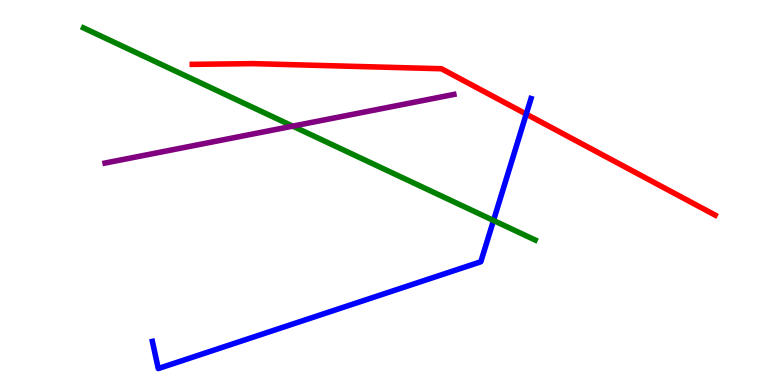[{'lines': ['blue', 'red'], 'intersections': [{'x': 6.79, 'y': 7.04}]}, {'lines': ['green', 'red'], 'intersections': []}, {'lines': ['purple', 'red'], 'intersections': []}, {'lines': ['blue', 'green'], 'intersections': [{'x': 6.37, 'y': 4.27}]}, {'lines': ['blue', 'purple'], 'intersections': []}, {'lines': ['green', 'purple'], 'intersections': [{'x': 3.78, 'y': 6.72}]}]